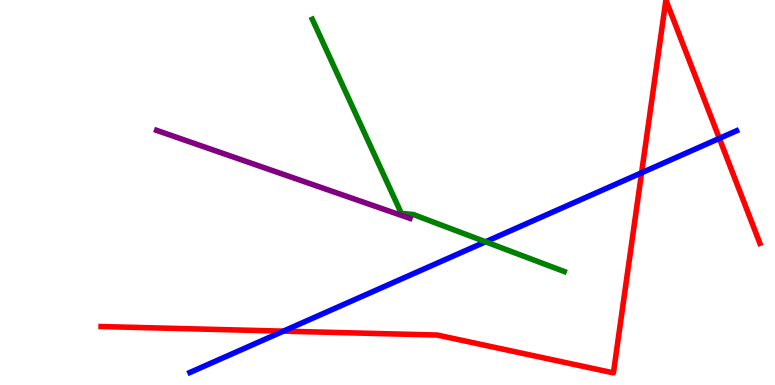[{'lines': ['blue', 'red'], 'intersections': [{'x': 3.66, 'y': 1.4}, {'x': 8.28, 'y': 5.51}, {'x': 9.28, 'y': 6.41}]}, {'lines': ['green', 'red'], 'intersections': []}, {'lines': ['purple', 'red'], 'intersections': []}, {'lines': ['blue', 'green'], 'intersections': [{'x': 6.26, 'y': 3.72}]}, {'lines': ['blue', 'purple'], 'intersections': []}, {'lines': ['green', 'purple'], 'intersections': []}]